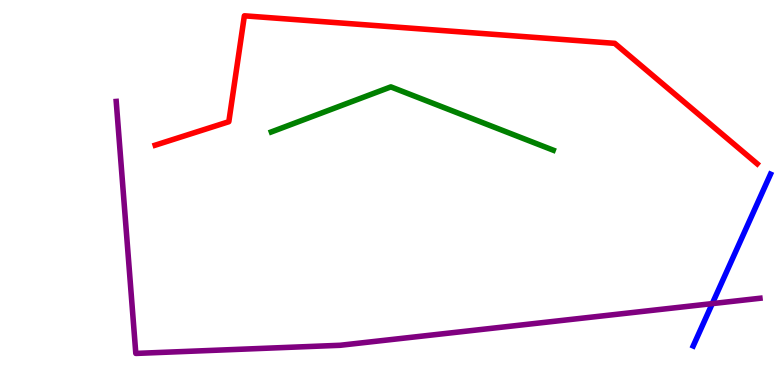[{'lines': ['blue', 'red'], 'intersections': []}, {'lines': ['green', 'red'], 'intersections': []}, {'lines': ['purple', 'red'], 'intersections': []}, {'lines': ['blue', 'green'], 'intersections': []}, {'lines': ['blue', 'purple'], 'intersections': [{'x': 9.19, 'y': 2.11}]}, {'lines': ['green', 'purple'], 'intersections': []}]